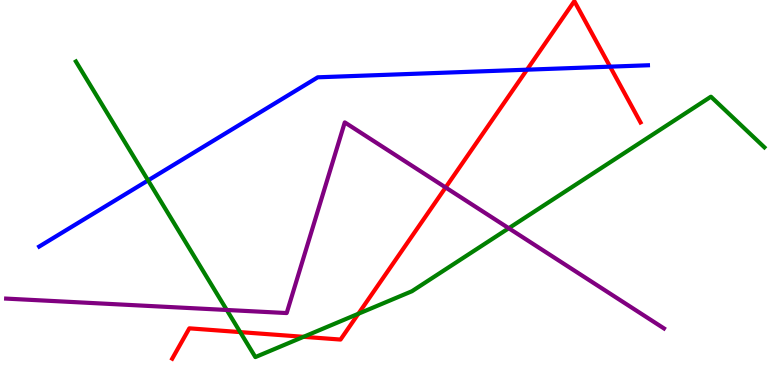[{'lines': ['blue', 'red'], 'intersections': [{'x': 6.8, 'y': 8.19}, {'x': 7.87, 'y': 8.27}]}, {'lines': ['green', 'red'], 'intersections': [{'x': 3.1, 'y': 1.37}, {'x': 3.92, 'y': 1.25}, {'x': 4.62, 'y': 1.85}]}, {'lines': ['purple', 'red'], 'intersections': [{'x': 5.75, 'y': 5.13}]}, {'lines': ['blue', 'green'], 'intersections': [{'x': 1.91, 'y': 5.31}]}, {'lines': ['blue', 'purple'], 'intersections': []}, {'lines': ['green', 'purple'], 'intersections': [{'x': 2.93, 'y': 1.95}, {'x': 6.56, 'y': 4.07}]}]